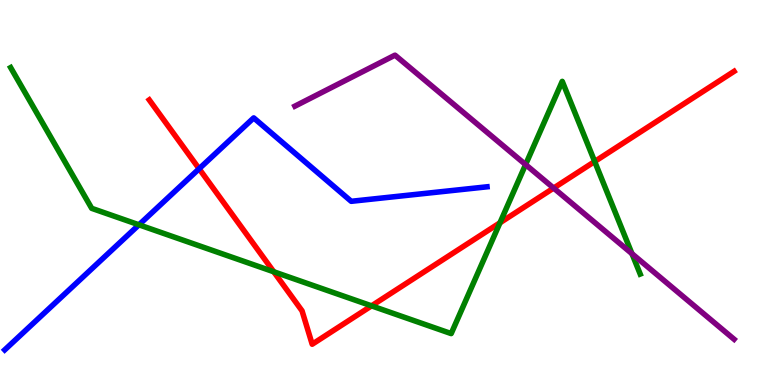[{'lines': ['blue', 'red'], 'intersections': [{'x': 2.57, 'y': 5.62}]}, {'lines': ['green', 'red'], 'intersections': [{'x': 3.53, 'y': 2.94}, {'x': 4.79, 'y': 2.06}, {'x': 6.45, 'y': 4.21}, {'x': 7.67, 'y': 5.8}]}, {'lines': ['purple', 'red'], 'intersections': [{'x': 7.14, 'y': 5.12}]}, {'lines': ['blue', 'green'], 'intersections': [{'x': 1.79, 'y': 4.16}]}, {'lines': ['blue', 'purple'], 'intersections': []}, {'lines': ['green', 'purple'], 'intersections': [{'x': 6.78, 'y': 5.73}, {'x': 8.15, 'y': 3.41}]}]